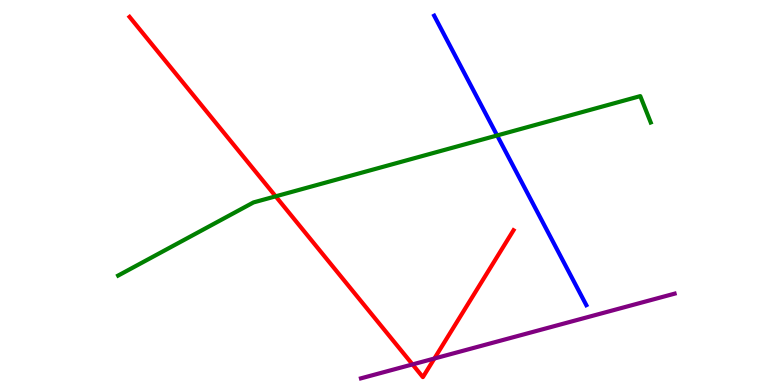[{'lines': ['blue', 'red'], 'intersections': []}, {'lines': ['green', 'red'], 'intersections': [{'x': 3.56, 'y': 4.9}]}, {'lines': ['purple', 'red'], 'intersections': [{'x': 5.32, 'y': 0.535}, {'x': 5.6, 'y': 0.688}]}, {'lines': ['blue', 'green'], 'intersections': [{'x': 6.41, 'y': 6.48}]}, {'lines': ['blue', 'purple'], 'intersections': []}, {'lines': ['green', 'purple'], 'intersections': []}]